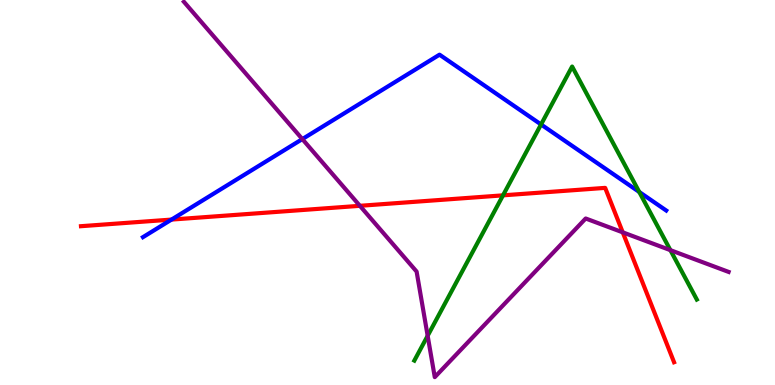[{'lines': ['blue', 'red'], 'intersections': [{'x': 2.21, 'y': 4.3}]}, {'lines': ['green', 'red'], 'intersections': [{'x': 6.49, 'y': 4.93}]}, {'lines': ['purple', 'red'], 'intersections': [{'x': 4.64, 'y': 4.65}, {'x': 8.04, 'y': 3.97}]}, {'lines': ['blue', 'green'], 'intersections': [{'x': 6.98, 'y': 6.77}, {'x': 8.25, 'y': 5.01}]}, {'lines': ['blue', 'purple'], 'intersections': [{'x': 3.9, 'y': 6.39}]}, {'lines': ['green', 'purple'], 'intersections': [{'x': 5.52, 'y': 1.28}, {'x': 8.65, 'y': 3.5}]}]